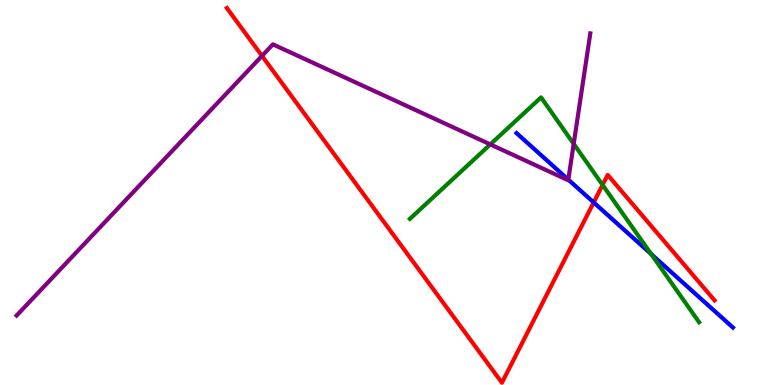[{'lines': ['blue', 'red'], 'intersections': [{'x': 7.66, 'y': 4.74}]}, {'lines': ['green', 'red'], 'intersections': [{'x': 7.78, 'y': 5.2}]}, {'lines': ['purple', 'red'], 'intersections': [{'x': 3.38, 'y': 8.55}]}, {'lines': ['blue', 'green'], 'intersections': [{'x': 8.4, 'y': 3.4}]}, {'lines': ['blue', 'purple'], 'intersections': [{'x': 7.33, 'y': 5.33}]}, {'lines': ['green', 'purple'], 'intersections': [{'x': 6.33, 'y': 6.25}, {'x': 7.4, 'y': 6.26}]}]